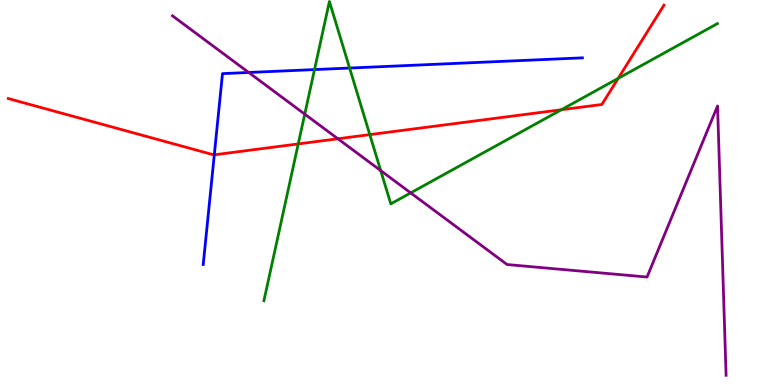[{'lines': ['blue', 'red'], 'intersections': [{'x': 2.77, 'y': 5.98}]}, {'lines': ['green', 'red'], 'intersections': [{'x': 3.85, 'y': 6.26}, {'x': 4.77, 'y': 6.5}, {'x': 7.24, 'y': 7.15}, {'x': 7.98, 'y': 7.96}]}, {'lines': ['purple', 'red'], 'intersections': [{'x': 4.36, 'y': 6.4}]}, {'lines': ['blue', 'green'], 'intersections': [{'x': 4.06, 'y': 8.19}, {'x': 4.51, 'y': 8.23}]}, {'lines': ['blue', 'purple'], 'intersections': [{'x': 3.21, 'y': 8.12}]}, {'lines': ['green', 'purple'], 'intersections': [{'x': 3.93, 'y': 7.04}, {'x': 4.91, 'y': 5.57}, {'x': 5.3, 'y': 4.99}]}]